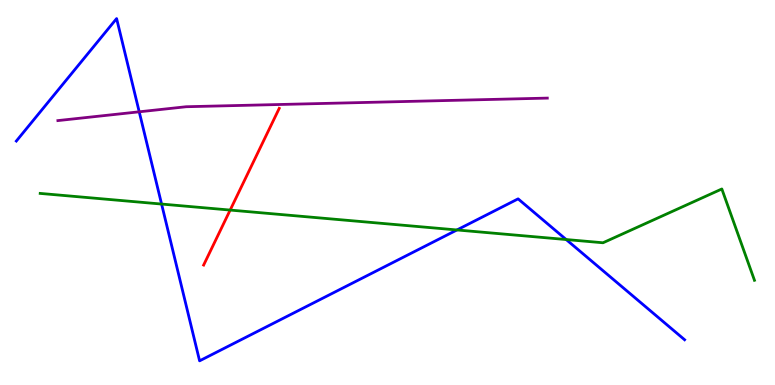[{'lines': ['blue', 'red'], 'intersections': []}, {'lines': ['green', 'red'], 'intersections': [{'x': 2.97, 'y': 4.54}]}, {'lines': ['purple', 'red'], 'intersections': []}, {'lines': ['blue', 'green'], 'intersections': [{'x': 2.08, 'y': 4.7}, {'x': 5.9, 'y': 4.03}, {'x': 7.31, 'y': 3.78}]}, {'lines': ['blue', 'purple'], 'intersections': [{'x': 1.8, 'y': 7.1}]}, {'lines': ['green', 'purple'], 'intersections': []}]